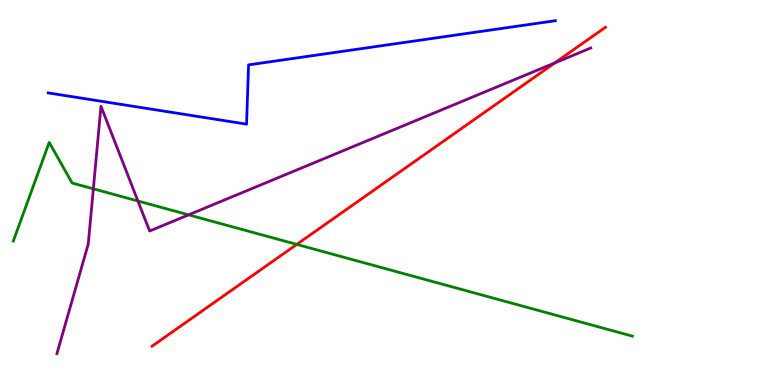[{'lines': ['blue', 'red'], 'intersections': []}, {'lines': ['green', 'red'], 'intersections': [{'x': 3.83, 'y': 3.65}]}, {'lines': ['purple', 'red'], 'intersections': [{'x': 7.16, 'y': 8.37}]}, {'lines': ['blue', 'green'], 'intersections': []}, {'lines': ['blue', 'purple'], 'intersections': []}, {'lines': ['green', 'purple'], 'intersections': [{'x': 1.2, 'y': 5.1}, {'x': 1.78, 'y': 4.78}, {'x': 2.43, 'y': 4.42}]}]